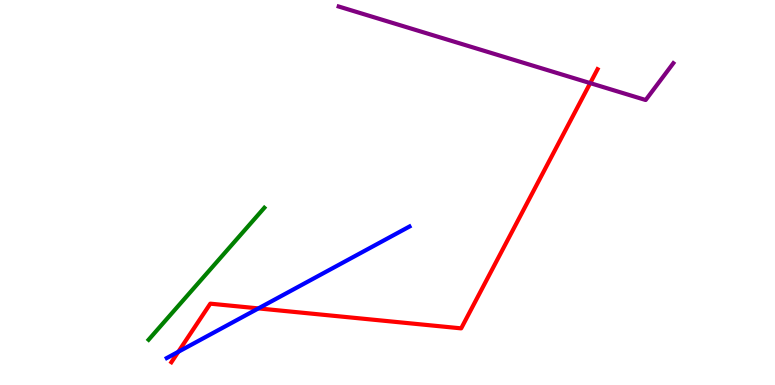[{'lines': ['blue', 'red'], 'intersections': [{'x': 2.3, 'y': 0.862}, {'x': 3.33, 'y': 1.99}]}, {'lines': ['green', 'red'], 'intersections': []}, {'lines': ['purple', 'red'], 'intersections': [{'x': 7.62, 'y': 7.84}]}, {'lines': ['blue', 'green'], 'intersections': []}, {'lines': ['blue', 'purple'], 'intersections': []}, {'lines': ['green', 'purple'], 'intersections': []}]